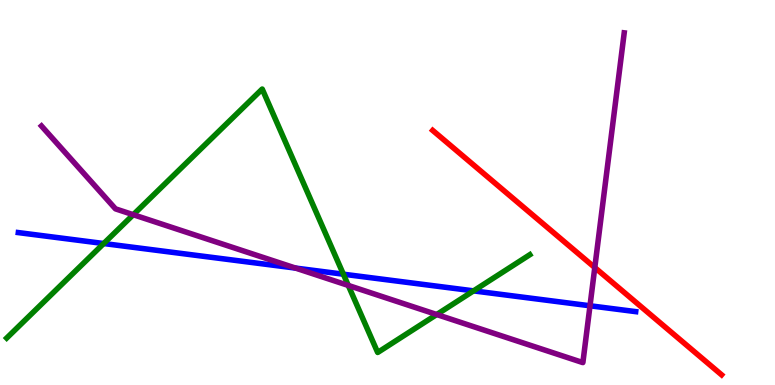[{'lines': ['blue', 'red'], 'intersections': []}, {'lines': ['green', 'red'], 'intersections': []}, {'lines': ['purple', 'red'], 'intersections': [{'x': 7.67, 'y': 3.05}]}, {'lines': ['blue', 'green'], 'intersections': [{'x': 1.34, 'y': 3.67}, {'x': 4.43, 'y': 2.88}, {'x': 6.11, 'y': 2.44}]}, {'lines': ['blue', 'purple'], 'intersections': [{'x': 3.81, 'y': 3.04}, {'x': 7.61, 'y': 2.06}]}, {'lines': ['green', 'purple'], 'intersections': [{'x': 1.72, 'y': 4.42}, {'x': 4.49, 'y': 2.59}, {'x': 5.64, 'y': 1.83}]}]